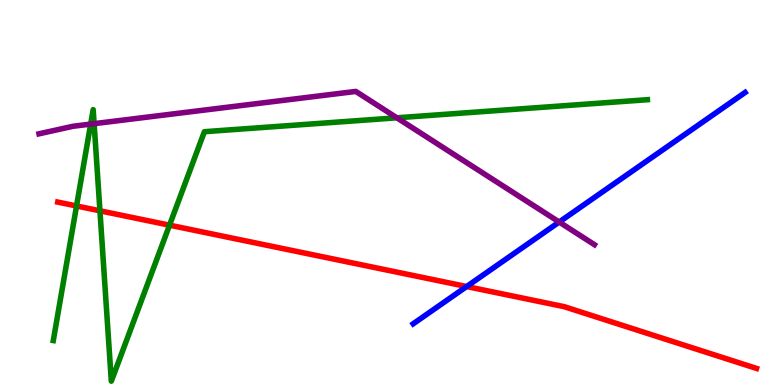[{'lines': ['blue', 'red'], 'intersections': [{'x': 6.02, 'y': 2.56}]}, {'lines': ['green', 'red'], 'intersections': [{'x': 0.988, 'y': 4.65}, {'x': 1.29, 'y': 4.52}, {'x': 2.19, 'y': 4.15}]}, {'lines': ['purple', 'red'], 'intersections': []}, {'lines': ['blue', 'green'], 'intersections': []}, {'lines': ['blue', 'purple'], 'intersections': [{'x': 7.22, 'y': 4.23}]}, {'lines': ['green', 'purple'], 'intersections': [{'x': 1.17, 'y': 6.78}, {'x': 1.21, 'y': 6.79}, {'x': 5.12, 'y': 6.94}]}]